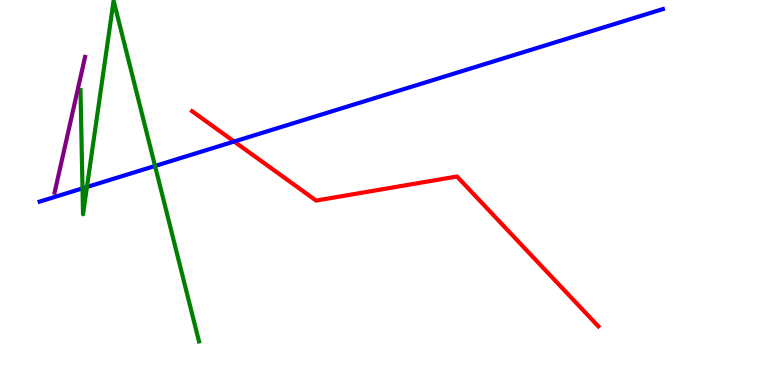[{'lines': ['blue', 'red'], 'intersections': [{'x': 3.02, 'y': 6.32}]}, {'lines': ['green', 'red'], 'intersections': []}, {'lines': ['purple', 'red'], 'intersections': []}, {'lines': ['blue', 'green'], 'intersections': [{'x': 1.06, 'y': 5.11}, {'x': 1.12, 'y': 5.14}, {'x': 2.0, 'y': 5.69}]}, {'lines': ['blue', 'purple'], 'intersections': []}, {'lines': ['green', 'purple'], 'intersections': []}]